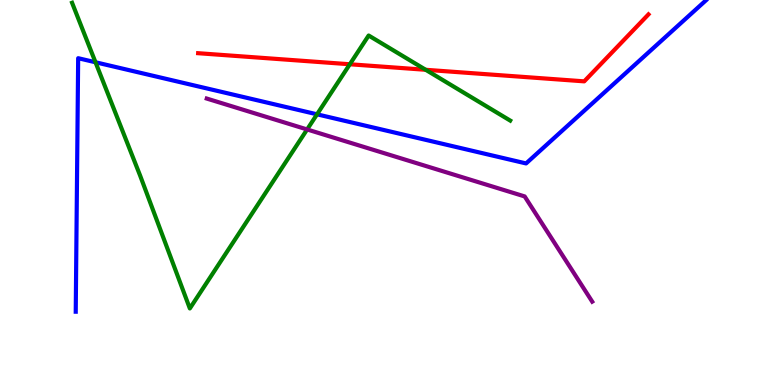[{'lines': ['blue', 'red'], 'intersections': []}, {'lines': ['green', 'red'], 'intersections': [{'x': 4.51, 'y': 8.33}, {'x': 5.49, 'y': 8.19}]}, {'lines': ['purple', 'red'], 'intersections': []}, {'lines': ['blue', 'green'], 'intersections': [{'x': 1.23, 'y': 8.38}, {'x': 4.09, 'y': 7.03}]}, {'lines': ['blue', 'purple'], 'intersections': []}, {'lines': ['green', 'purple'], 'intersections': [{'x': 3.96, 'y': 6.64}]}]